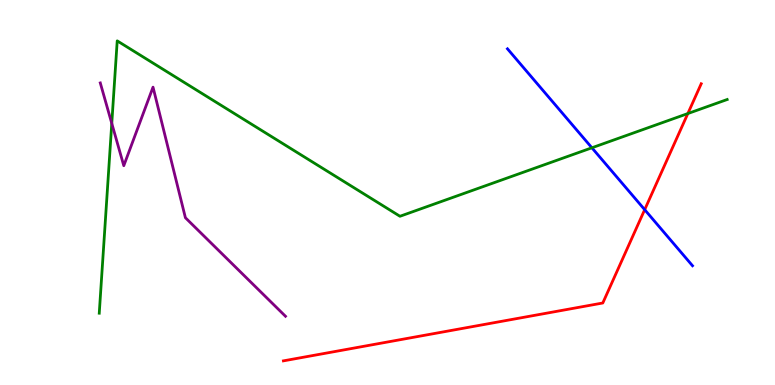[{'lines': ['blue', 'red'], 'intersections': [{'x': 8.32, 'y': 4.55}]}, {'lines': ['green', 'red'], 'intersections': [{'x': 8.88, 'y': 7.05}]}, {'lines': ['purple', 'red'], 'intersections': []}, {'lines': ['blue', 'green'], 'intersections': [{'x': 7.64, 'y': 6.16}]}, {'lines': ['blue', 'purple'], 'intersections': []}, {'lines': ['green', 'purple'], 'intersections': [{'x': 1.44, 'y': 6.8}]}]